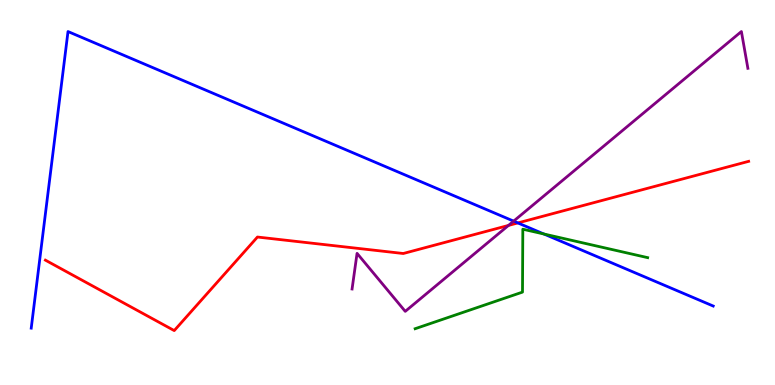[{'lines': ['blue', 'red'], 'intersections': [{'x': 6.68, 'y': 4.21}]}, {'lines': ['green', 'red'], 'intersections': []}, {'lines': ['purple', 'red'], 'intersections': [{'x': 6.56, 'y': 4.14}]}, {'lines': ['blue', 'green'], 'intersections': [{'x': 7.02, 'y': 3.92}]}, {'lines': ['blue', 'purple'], 'intersections': [{'x': 6.63, 'y': 4.26}]}, {'lines': ['green', 'purple'], 'intersections': []}]